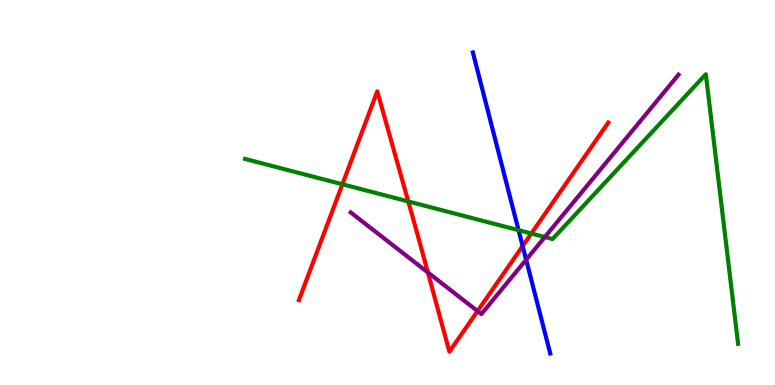[{'lines': ['blue', 'red'], 'intersections': [{'x': 6.74, 'y': 3.61}]}, {'lines': ['green', 'red'], 'intersections': [{'x': 4.42, 'y': 5.21}, {'x': 5.27, 'y': 4.77}, {'x': 6.86, 'y': 3.93}]}, {'lines': ['purple', 'red'], 'intersections': [{'x': 5.52, 'y': 2.92}, {'x': 6.16, 'y': 1.92}]}, {'lines': ['blue', 'green'], 'intersections': [{'x': 6.69, 'y': 4.02}]}, {'lines': ['blue', 'purple'], 'intersections': [{'x': 6.79, 'y': 3.25}]}, {'lines': ['green', 'purple'], 'intersections': [{'x': 7.03, 'y': 3.84}]}]